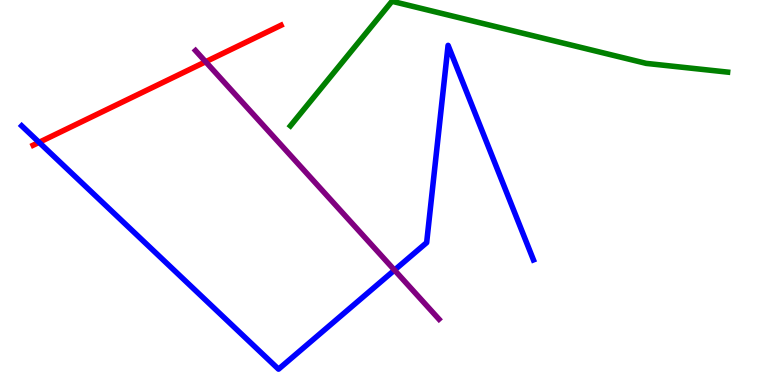[{'lines': ['blue', 'red'], 'intersections': [{'x': 0.504, 'y': 6.3}]}, {'lines': ['green', 'red'], 'intersections': []}, {'lines': ['purple', 'red'], 'intersections': [{'x': 2.65, 'y': 8.4}]}, {'lines': ['blue', 'green'], 'intersections': []}, {'lines': ['blue', 'purple'], 'intersections': [{'x': 5.09, 'y': 2.98}]}, {'lines': ['green', 'purple'], 'intersections': []}]